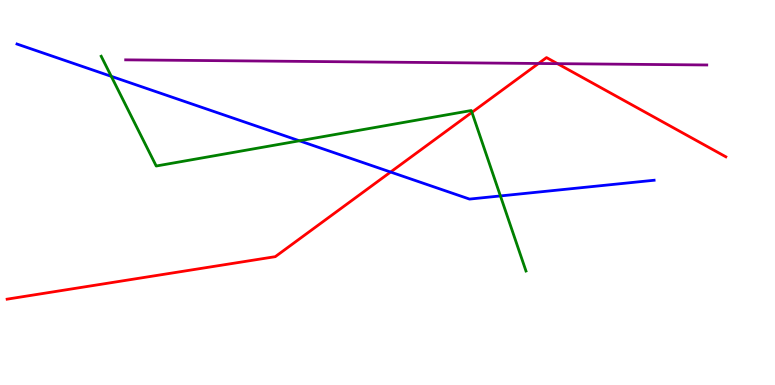[{'lines': ['blue', 'red'], 'intersections': [{'x': 5.04, 'y': 5.53}]}, {'lines': ['green', 'red'], 'intersections': [{'x': 6.09, 'y': 7.08}]}, {'lines': ['purple', 'red'], 'intersections': [{'x': 6.95, 'y': 8.35}, {'x': 7.19, 'y': 8.35}]}, {'lines': ['blue', 'green'], 'intersections': [{'x': 1.44, 'y': 8.02}, {'x': 3.86, 'y': 6.34}, {'x': 6.46, 'y': 4.91}]}, {'lines': ['blue', 'purple'], 'intersections': []}, {'lines': ['green', 'purple'], 'intersections': []}]